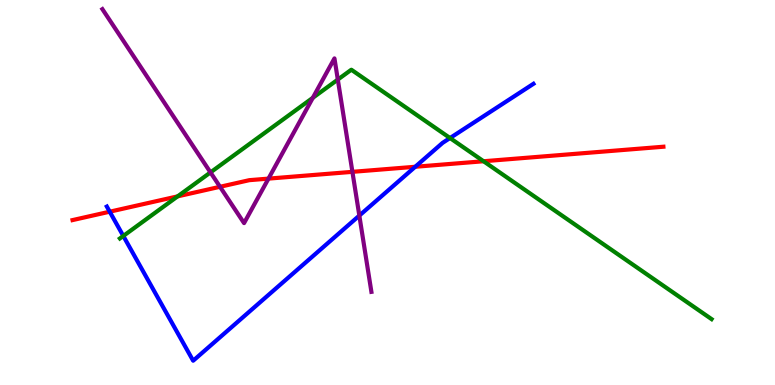[{'lines': ['blue', 'red'], 'intersections': [{'x': 1.42, 'y': 4.5}, {'x': 5.36, 'y': 5.67}]}, {'lines': ['green', 'red'], 'intersections': [{'x': 2.29, 'y': 4.9}, {'x': 6.24, 'y': 5.81}]}, {'lines': ['purple', 'red'], 'intersections': [{'x': 2.84, 'y': 5.15}, {'x': 3.46, 'y': 5.36}, {'x': 4.55, 'y': 5.54}]}, {'lines': ['blue', 'green'], 'intersections': [{'x': 1.59, 'y': 3.87}, {'x': 5.81, 'y': 6.41}]}, {'lines': ['blue', 'purple'], 'intersections': [{'x': 4.64, 'y': 4.4}]}, {'lines': ['green', 'purple'], 'intersections': [{'x': 2.72, 'y': 5.52}, {'x': 4.04, 'y': 7.46}, {'x': 4.36, 'y': 7.93}]}]